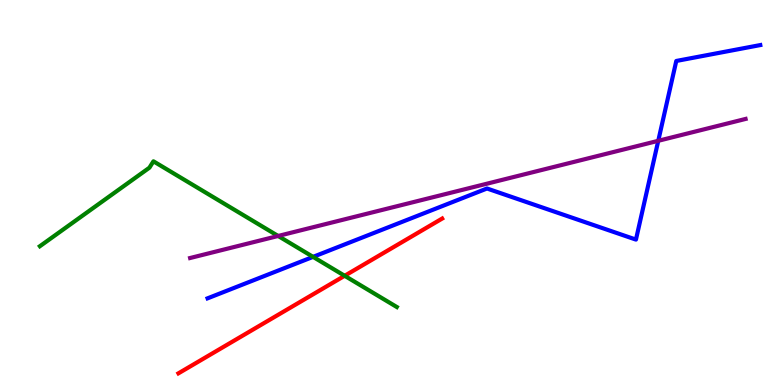[{'lines': ['blue', 'red'], 'intersections': []}, {'lines': ['green', 'red'], 'intersections': [{'x': 4.45, 'y': 2.84}]}, {'lines': ['purple', 'red'], 'intersections': []}, {'lines': ['blue', 'green'], 'intersections': [{'x': 4.04, 'y': 3.33}]}, {'lines': ['blue', 'purple'], 'intersections': [{'x': 8.49, 'y': 6.34}]}, {'lines': ['green', 'purple'], 'intersections': [{'x': 3.59, 'y': 3.87}]}]